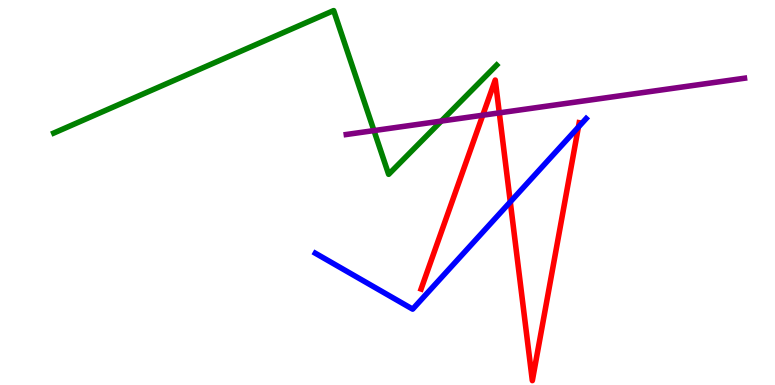[{'lines': ['blue', 'red'], 'intersections': [{'x': 6.58, 'y': 4.76}, {'x': 7.46, 'y': 6.7}]}, {'lines': ['green', 'red'], 'intersections': []}, {'lines': ['purple', 'red'], 'intersections': [{'x': 6.23, 'y': 7.01}, {'x': 6.44, 'y': 7.07}]}, {'lines': ['blue', 'green'], 'intersections': []}, {'lines': ['blue', 'purple'], 'intersections': []}, {'lines': ['green', 'purple'], 'intersections': [{'x': 4.83, 'y': 6.61}, {'x': 5.69, 'y': 6.86}]}]